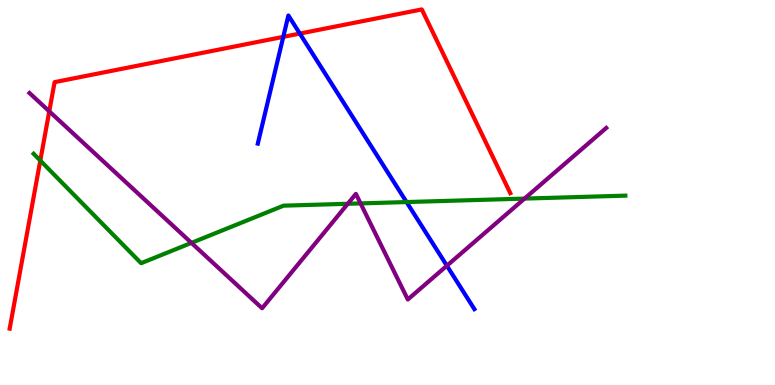[{'lines': ['blue', 'red'], 'intersections': [{'x': 3.66, 'y': 9.04}, {'x': 3.87, 'y': 9.13}]}, {'lines': ['green', 'red'], 'intersections': [{'x': 0.52, 'y': 5.83}]}, {'lines': ['purple', 'red'], 'intersections': [{'x': 0.636, 'y': 7.11}]}, {'lines': ['blue', 'green'], 'intersections': [{'x': 5.25, 'y': 4.75}]}, {'lines': ['blue', 'purple'], 'intersections': [{'x': 5.77, 'y': 3.1}]}, {'lines': ['green', 'purple'], 'intersections': [{'x': 2.47, 'y': 3.69}, {'x': 4.49, 'y': 4.71}, {'x': 4.65, 'y': 4.72}, {'x': 6.77, 'y': 4.84}]}]